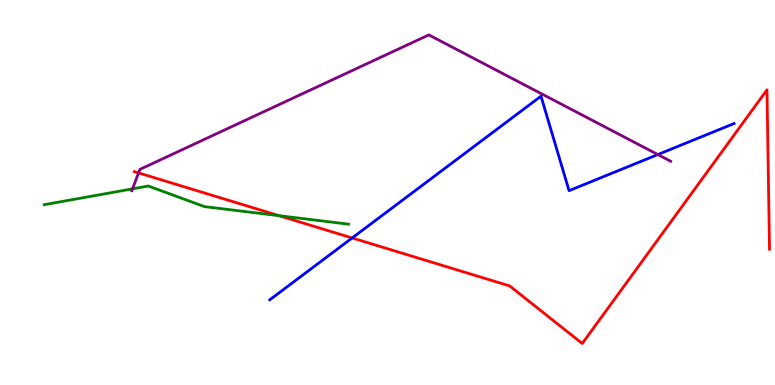[{'lines': ['blue', 'red'], 'intersections': [{'x': 4.54, 'y': 3.82}]}, {'lines': ['green', 'red'], 'intersections': [{'x': 3.6, 'y': 4.4}]}, {'lines': ['purple', 'red'], 'intersections': [{'x': 1.79, 'y': 5.51}]}, {'lines': ['blue', 'green'], 'intersections': []}, {'lines': ['blue', 'purple'], 'intersections': [{'x': 8.49, 'y': 5.99}]}, {'lines': ['green', 'purple'], 'intersections': [{'x': 1.71, 'y': 5.09}]}]